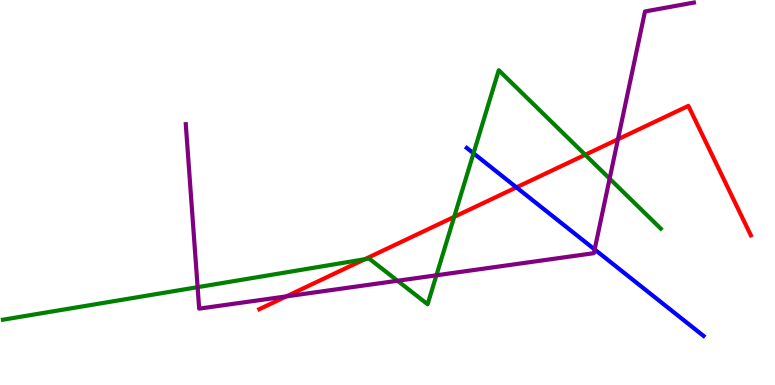[{'lines': ['blue', 'red'], 'intersections': [{'x': 6.66, 'y': 5.13}]}, {'lines': ['green', 'red'], 'intersections': [{'x': 4.71, 'y': 3.27}, {'x': 5.86, 'y': 4.37}, {'x': 7.55, 'y': 5.98}]}, {'lines': ['purple', 'red'], 'intersections': [{'x': 3.7, 'y': 2.3}, {'x': 7.97, 'y': 6.38}]}, {'lines': ['blue', 'green'], 'intersections': [{'x': 6.11, 'y': 6.02}]}, {'lines': ['blue', 'purple'], 'intersections': [{'x': 7.67, 'y': 3.52}]}, {'lines': ['green', 'purple'], 'intersections': [{'x': 2.55, 'y': 2.54}, {'x': 5.13, 'y': 2.71}, {'x': 5.63, 'y': 2.85}, {'x': 7.87, 'y': 5.36}]}]